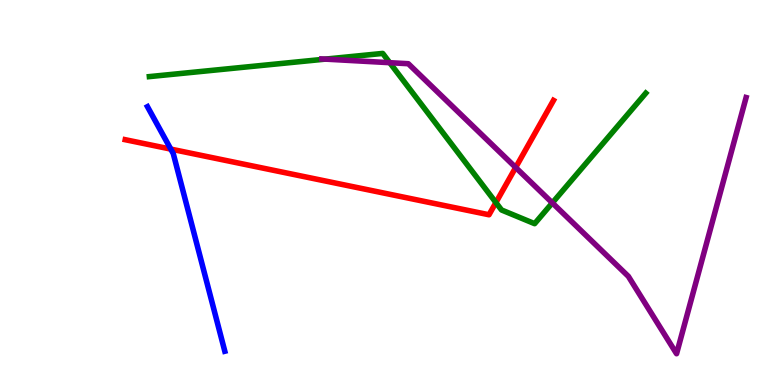[{'lines': ['blue', 'red'], 'intersections': [{'x': 2.2, 'y': 6.13}]}, {'lines': ['green', 'red'], 'intersections': [{'x': 6.4, 'y': 4.74}]}, {'lines': ['purple', 'red'], 'intersections': [{'x': 6.65, 'y': 5.65}]}, {'lines': ['blue', 'green'], 'intersections': []}, {'lines': ['blue', 'purple'], 'intersections': []}, {'lines': ['green', 'purple'], 'intersections': [{'x': 4.2, 'y': 8.46}, {'x': 5.03, 'y': 8.37}, {'x': 7.13, 'y': 4.73}]}]